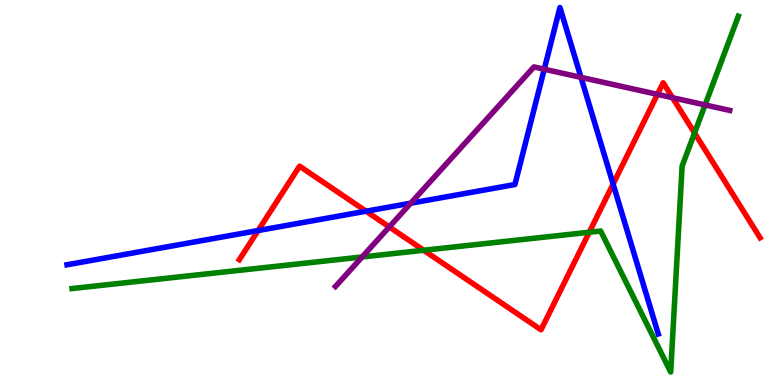[{'lines': ['blue', 'red'], 'intersections': [{'x': 3.33, 'y': 4.01}, {'x': 4.72, 'y': 4.51}, {'x': 7.91, 'y': 5.22}]}, {'lines': ['green', 'red'], 'intersections': [{'x': 5.47, 'y': 3.5}, {'x': 7.6, 'y': 3.97}, {'x': 8.96, 'y': 6.55}]}, {'lines': ['purple', 'red'], 'intersections': [{'x': 5.02, 'y': 4.11}, {'x': 8.48, 'y': 7.55}, {'x': 8.68, 'y': 7.46}]}, {'lines': ['blue', 'green'], 'intersections': []}, {'lines': ['blue', 'purple'], 'intersections': [{'x': 5.3, 'y': 4.72}, {'x': 7.02, 'y': 8.2}, {'x': 7.5, 'y': 7.99}]}, {'lines': ['green', 'purple'], 'intersections': [{'x': 4.67, 'y': 3.33}, {'x': 9.1, 'y': 7.27}]}]